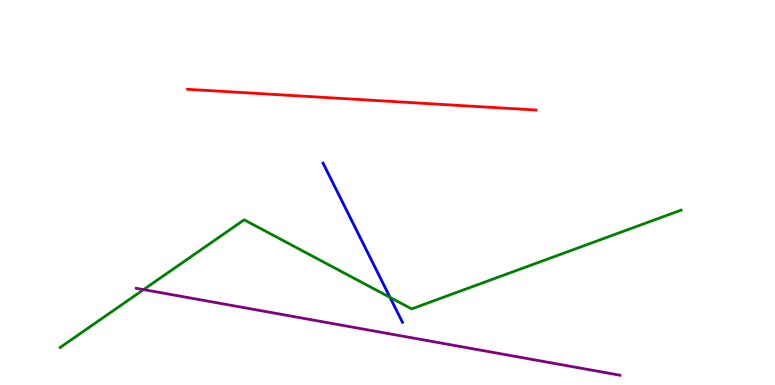[{'lines': ['blue', 'red'], 'intersections': []}, {'lines': ['green', 'red'], 'intersections': []}, {'lines': ['purple', 'red'], 'intersections': []}, {'lines': ['blue', 'green'], 'intersections': [{'x': 5.03, 'y': 2.28}]}, {'lines': ['blue', 'purple'], 'intersections': []}, {'lines': ['green', 'purple'], 'intersections': [{'x': 1.85, 'y': 2.48}]}]